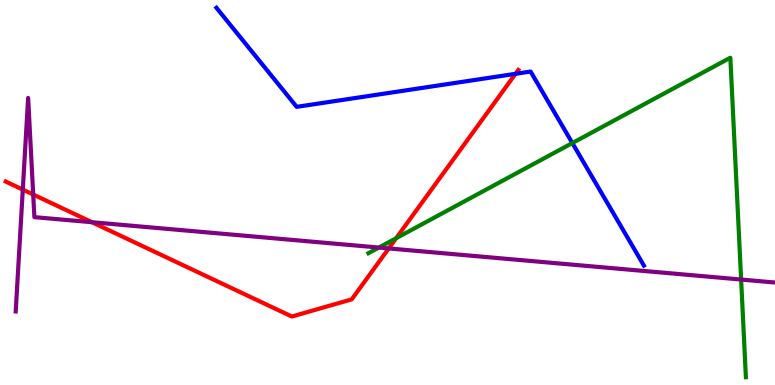[{'lines': ['blue', 'red'], 'intersections': [{'x': 6.65, 'y': 8.08}]}, {'lines': ['green', 'red'], 'intersections': [{'x': 5.11, 'y': 3.81}]}, {'lines': ['purple', 'red'], 'intersections': [{'x': 0.294, 'y': 5.08}, {'x': 0.428, 'y': 4.95}, {'x': 1.19, 'y': 4.23}, {'x': 5.02, 'y': 3.55}]}, {'lines': ['blue', 'green'], 'intersections': [{'x': 7.39, 'y': 6.28}]}, {'lines': ['blue', 'purple'], 'intersections': []}, {'lines': ['green', 'purple'], 'intersections': [{'x': 4.89, 'y': 3.57}, {'x': 9.56, 'y': 2.74}]}]